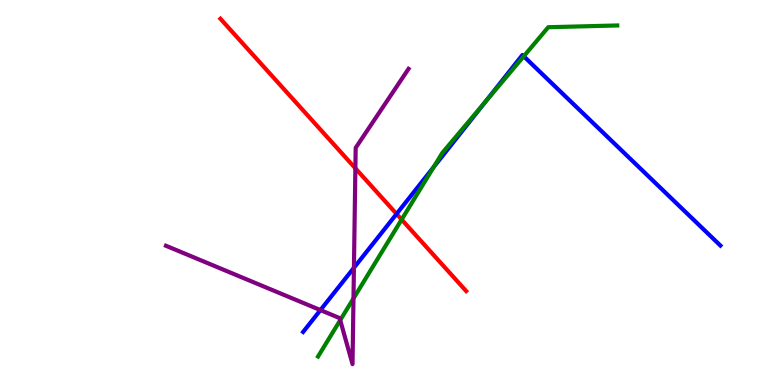[{'lines': ['blue', 'red'], 'intersections': [{'x': 5.12, 'y': 4.44}]}, {'lines': ['green', 'red'], 'intersections': [{'x': 5.18, 'y': 4.3}]}, {'lines': ['purple', 'red'], 'intersections': [{'x': 4.59, 'y': 5.63}]}, {'lines': ['blue', 'green'], 'intersections': [{'x': 5.6, 'y': 5.66}, {'x': 6.26, 'y': 7.34}, {'x': 6.76, 'y': 8.54}]}, {'lines': ['blue', 'purple'], 'intersections': [{'x': 4.13, 'y': 1.95}, {'x': 4.57, 'y': 3.04}]}, {'lines': ['green', 'purple'], 'intersections': [{'x': 4.39, 'y': 1.68}, {'x': 4.56, 'y': 2.25}]}]